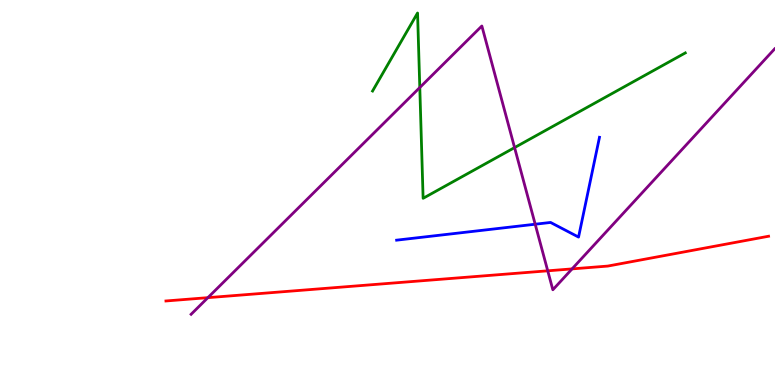[{'lines': ['blue', 'red'], 'intersections': []}, {'lines': ['green', 'red'], 'intersections': []}, {'lines': ['purple', 'red'], 'intersections': [{'x': 2.68, 'y': 2.27}, {'x': 7.07, 'y': 2.97}, {'x': 7.38, 'y': 3.02}]}, {'lines': ['blue', 'green'], 'intersections': []}, {'lines': ['blue', 'purple'], 'intersections': [{'x': 6.91, 'y': 4.18}]}, {'lines': ['green', 'purple'], 'intersections': [{'x': 5.42, 'y': 7.73}, {'x': 6.64, 'y': 6.17}]}]